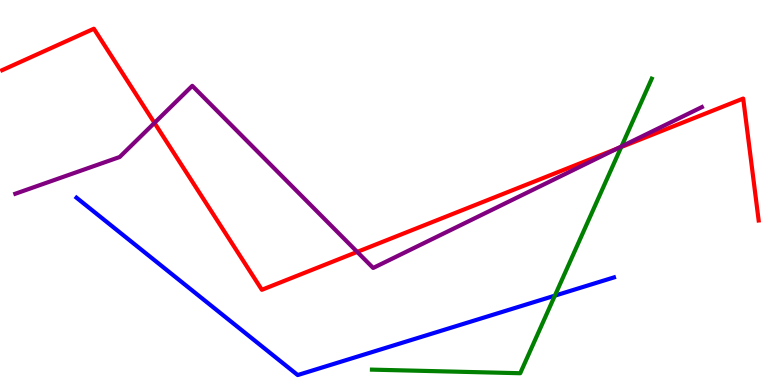[{'lines': ['blue', 'red'], 'intersections': []}, {'lines': ['green', 'red'], 'intersections': [{'x': 8.02, 'y': 6.18}]}, {'lines': ['purple', 'red'], 'intersections': [{'x': 1.99, 'y': 6.81}, {'x': 4.61, 'y': 3.46}, {'x': 7.95, 'y': 6.13}]}, {'lines': ['blue', 'green'], 'intersections': [{'x': 7.16, 'y': 2.32}]}, {'lines': ['blue', 'purple'], 'intersections': []}, {'lines': ['green', 'purple'], 'intersections': [{'x': 8.02, 'y': 6.2}]}]